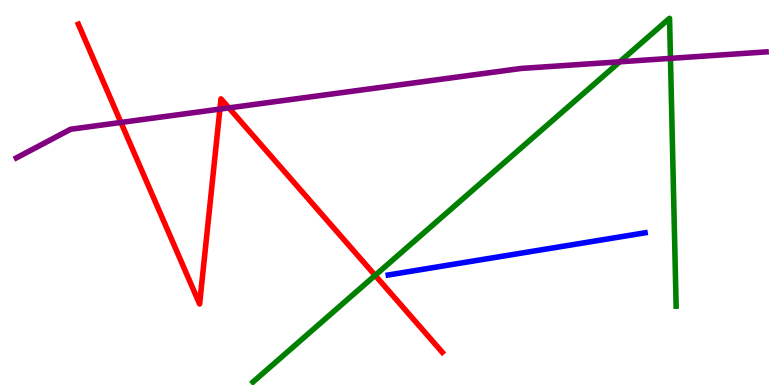[{'lines': ['blue', 'red'], 'intersections': []}, {'lines': ['green', 'red'], 'intersections': [{'x': 4.84, 'y': 2.85}]}, {'lines': ['purple', 'red'], 'intersections': [{'x': 1.56, 'y': 6.82}, {'x': 2.84, 'y': 7.17}, {'x': 2.95, 'y': 7.2}]}, {'lines': ['blue', 'green'], 'intersections': []}, {'lines': ['blue', 'purple'], 'intersections': []}, {'lines': ['green', 'purple'], 'intersections': [{'x': 8.0, 'y': 8.39}, {'x': 8.65, 'y': 8.48}]}]